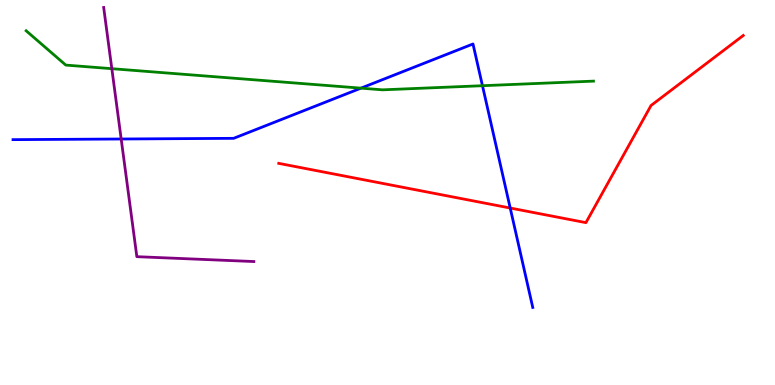[{'lines': ['blue', 'red'], 'intersections': [{'x': 6.58, 'y': 4.6}]}, {'lines': ['green', 'red'], 'intersections': []}, {'lines': ['purple', 'red'], 'intersections': []}, {'lines': ['blue', 'green'], 'intersections': [{'x': 4.66, 'y': 7.71}, {'x': 6.23, 'y': 7.77}]}, {'lines': ['blue', 'purple'], 'intersections': [{'x': 1.56, 'y': 6.39}]}, {'lines': ['green', 'purple'], 'intersections': [{'x': 1.44, 'y': 8.22}]}]